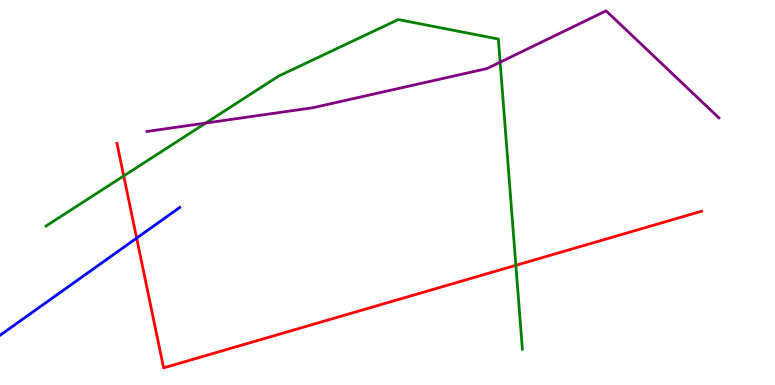[{'lines': ['blue', 'red'], 'intersections': [{'x': 1.76, 'y': 3.82}]}, {'lines': ['green', 'red'], 'intersections': [{'x': 1.6, 'y': 5.43}, {'x': 6.66, 'y': 3.11}]}, {'lines': ['purple', 'red'], 'intersections': []}, {'lines': ['blue', 'green'], 'intersections': []}, {'lines': ['blue', 'purple'], 'intersections': []}, {'lines': ['green', 'purple'], 'intersections': [{'x': 2.66, 'y': 6.8}, {'x': 6.45, 'y': 8.38}]}]